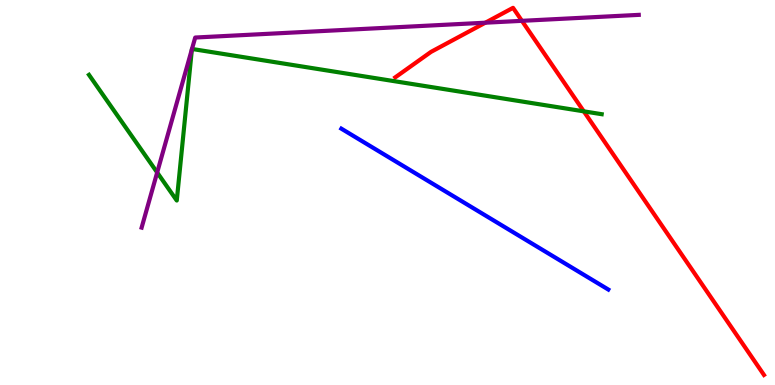[{'lines': ['blue', 'red'], 'intersections': []}, {'lines': ['green', 'red'], 'intersections': [{'x': 7.53, 'y': 7.11}]}, {'lines': ['purple', 'red'], 'intersections': [{'x': 6.26, 'y': 9.41}, {'x': 6.73, 'y': 9.46}]}, {'lines': ['blue', 'green'], 'intersections': []}, {'lines': ['blue', 'purple'], 'intersections': []}, {'lines': ['green', 'purple'], 'intersections': [{'x': 2.03, 'y': 5.52}, {'x': 2.48, 'y': 8.72}, {'x': 2.48, 'y': 8.73}]}]